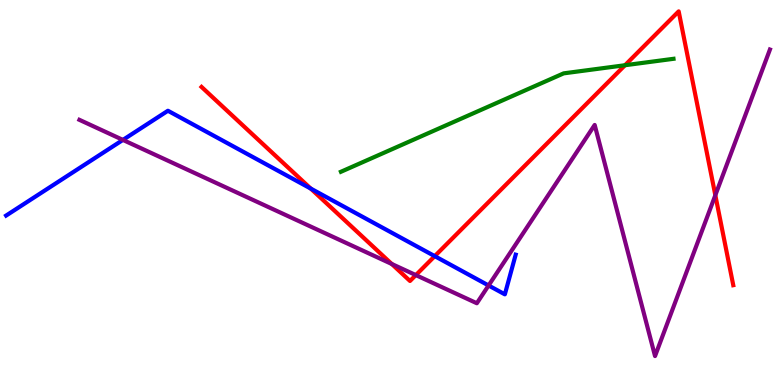[{'lines': ['blue', 'red'], 'intersections': [{'x': 4.01, 'y': 5.1}, {'x': 5.61, 'y': 3.35}]}, {'lines': ['green', 'red'], 'intersections': [{'x': 8.06, 'y': 8.31}]}, {'lines': ['purple', 'red'], 'intersections': [{'x': 5.05, 'y': 3.14}, {'x': 5.37, 'y': 2.85}, {'x': 9.23, 'y': 4.93}]}, {'lines': ['blue', 'green'], 'intersections': []}, {'lines': ['blue', 'purple'], 'intersections': [{'x': 1.59, 'y': 6.37}, {'x': 6.3, 'y': 2.58}]}, {'lines': ['green', 'purple'], 'intersections': []}]